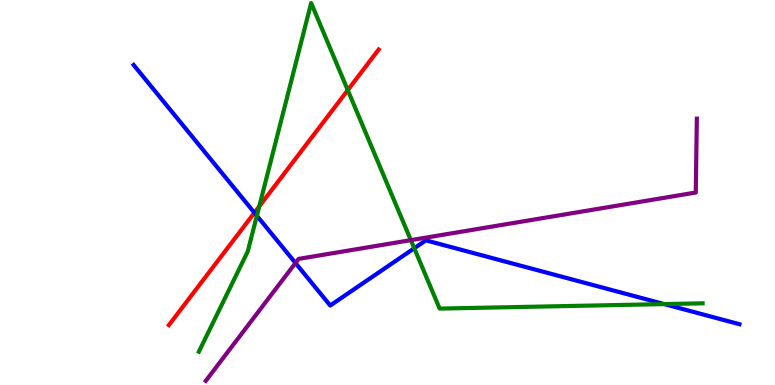[{'lines': ['blue', 'red'], 'intersections': [{'x': 3.28, 'y': 4.47}]}, {'lines': ['green', 'red'], 'intersections': [{'x': 3.35, 'y': 4.64}, {'x': 4.49, 'y': 7.66}]}, {'lines': ['purple', 'red'], 'intersections': []}, {'lines': ['blue', 'green'], 'intersections': [{'x': 3.31, 'y': 4.4}, {'x': 5.35, 'y': 3.55}, {'x': 8.57, 'y': 2.1}]}, {'lines': ['blue', 'purple'], 'intersections': [{'x': 3.81, 'y': 3.17}]}, {'lines': ['green', 'purple'], 'intersections': [{'x': 5.3, 'y': 3.76}]}]